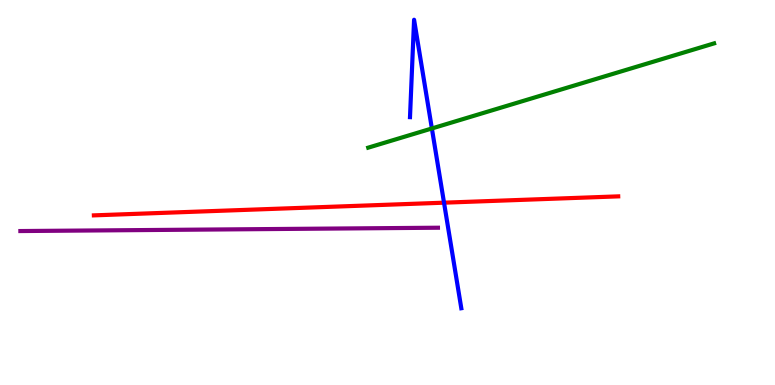[{'lines': ['blue', 'red'], 'intersections': [{'x': 5.73, 'y': 4.74}]}, {'lines': ['green', 'red'], 'intersections': []}, {'lines': ['purple', 'red'], 'intersections': []}, {'lines': ['blue', 'green'], 'intersections': [{'x': 5.57, 'y': 6.66}]}, {'lines': ['blue', 'purple'], 'intersections': []}, {'lines': ['green', 'purple'], 'intersections': []}]